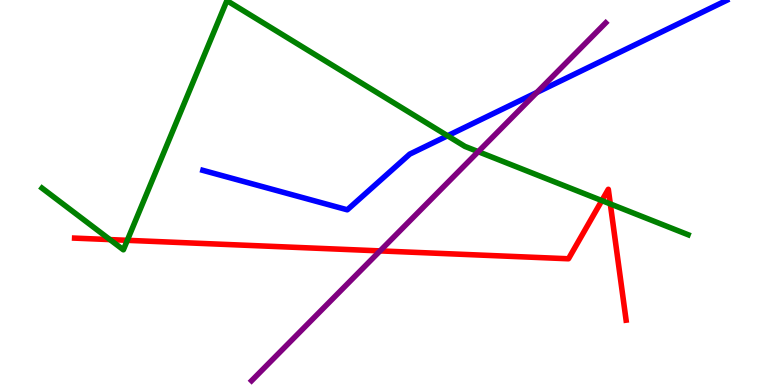[{'lines': ['blue', 'red'], 'intersections': []}, {'lines': ['green', 'red'], 'intersections': [{'x': 1.42, 'y': 3.78}, {'x': 1.64, 'y': 3.76}, {'x': 7.77, 'y': 4.79}, {'x': 7.87, 'y': 4.7}]}, {'lines': ['purple', 'red'], 'intersections': [{'x': 4.9, 'y': 3.48}]}, {'lines': ['blue', 'green'], 'intersections': [{'x': 5.77, 'y': 6.47}]}, {'lines': ['blue', 'purple'], 'intersections': [{'x': 6.93, 'y': 7.6}]}, {'lines': ['green', 'purple'], 'intersections': [{'x': 6.17, 'y': 6.06}]}]